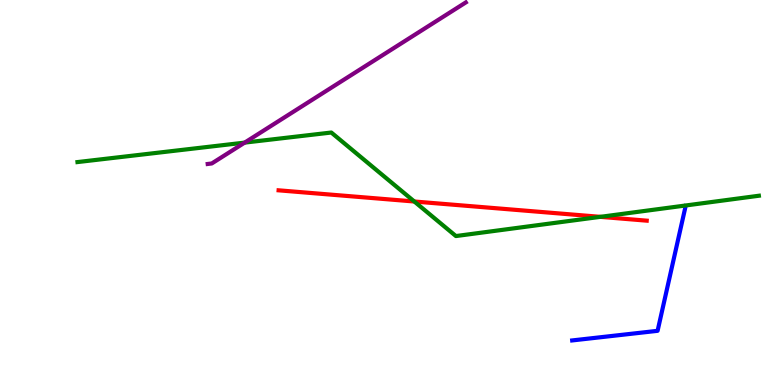[{'lines': ['blue', 'red'], 'intersections': []}, {'lines': ['green', 'red'], 'intersections': [{'x': 5.35, 'y': 4.77}, {'x': 7.75, 'y': 4.37}]}, {'lines': ['purple', 'red'], 'intersections': []}, {'lines': ['blue', 'green'], 'intersections': []}, {'lines': ['blue', 'purple'], 'intersections': []}, {'lines': ['green', 'purple'], 'intersections': [{'x': 3.16, 'y': 6.3}]}]